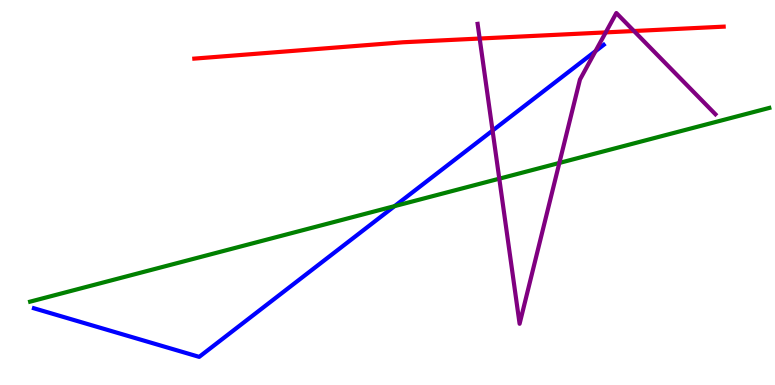[{'lines': ['blue', 'red'], 'intersections': []}, {'lines': ['green', 'red'], 'intersections': []}, {'lines': ['purple', 'red'], 'intersections': [{'x': 6.19, 'y': 9.0}, {'x': 7.82, 'y': 9.16}, {'x': 8.18, 'y': 9.19}]}, {'lines': ['blue', 'green'], 'intersections': [{'x': 5.09, 'y': 4.65}]}, {'lines': ['blue', 'purple'], 'intersections': [{'x': 6.36, 'y': 6.61}, {'x': 7.68, 'y': 8.67}]}, {'lines': ['green', 'purple'], 'intersections': [{'x': 6.44, 'y': 5.36}, {'x': 7.22, 'y': 5.77}]}]